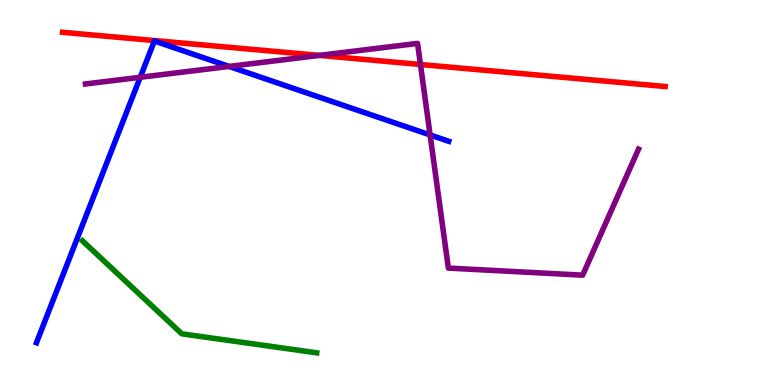[{'lines': ['blue', 'red'], 'intersections': []}, {'lines': ['green', 'red'], 'intersections': []}, {'lines': ['purple', 'red'], 'intersections': [{'x': 4.12, 'y': 8.56}, {'x': 5.43, 'y': 8.32}]}, {'lines': ['blue', 'green'], 'intersections': []}, {'lines': ['blue', 'purple'], 'intersections': [{'x': 1.81, 'y': 7.99}, {'x': 2.96, 'y': 8.27}, {'x': 5.55, 'y': 6.5}]}, {'lines': ['green', 'purple'], 'intersections': []}]